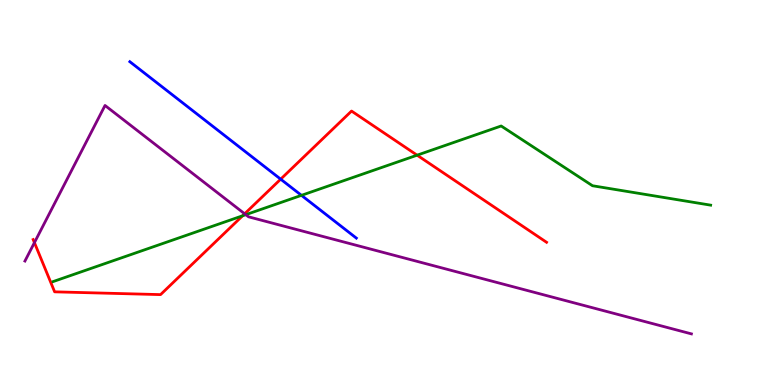[{'lines': ['blue', 'red'], 'intersections': [{'x': 3.62, 'y': 5.35}]}, {'lines': ['green', 'red'], 'intersections': [{'x': 3.13, 'y': 4.4}, {'x': 5.38, 'y': 5.97}]}, {'lines': ['purple', 'red'], 'intersections': [{'x': 0.444, 'y': 3.7}, {'x': 3.16, 'y': 4.45}]}, {'lines': ['blue', 'green'], 'intersections': [{'x': 3.89, 'y': 4.93}]}, {'lines': ['blue', 'purple'], 'intersections': []}, {'lines': ['green', 'purple'], 'intersections': [{'x': 3.17, 'y': 4.42}]}]